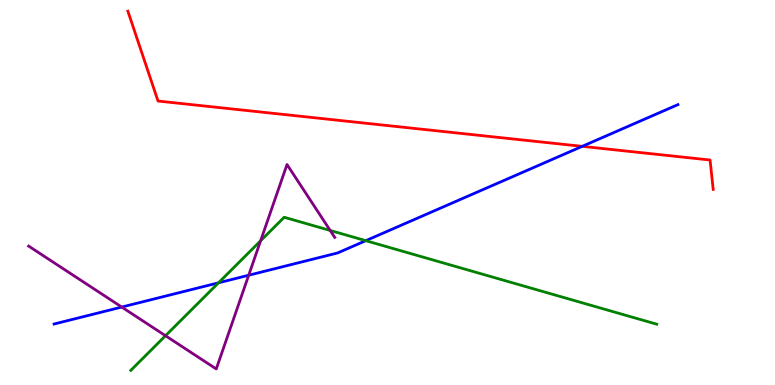[{'lines': ['blue', 'red'], 'intersections': [{'x': 7.51, 'y': 6.2}]}, {'lines': ['green', 'red'], 'intersections': []}, {'lines': ['purple', 'red'], 'intersections': []}, {'lines': ['blue', 'green'], 'intersections': [{'x': 2.82, 'y': 2.65}, {'x': 4.72, 'y': 3.75}]}, {'lines': ['blue', 'purple'], 'intersections': [{'x': 1.57, 'y': 2.02}, {'x': 3.21, 'y': 2.85}]}, {'lines': ['green', 'purple'], 'intersections': [{'x': 2.14, 'y': 1.28}, {'x': 3.36, 'y': 3.75}, {'x': 4.26, 'y': 4.01}]}]